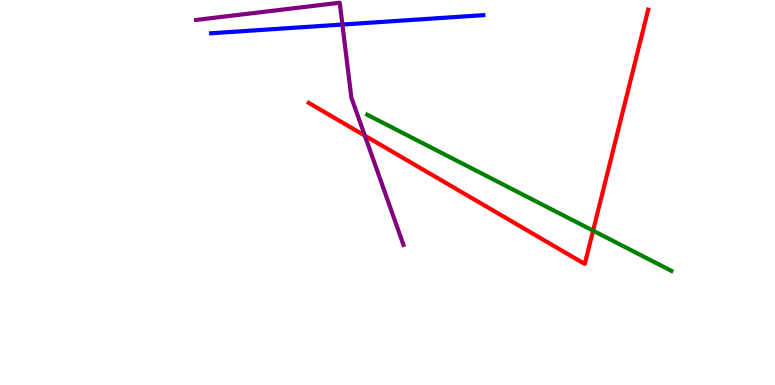[{'lines': ['blue', 'red'], 'intersections': []}, {'lines': ['green', 'red'], 'intersections': [{'x': 7.65, 'y': 4.01}]}, {'lines': ['purple', 'red'], 'intersections': [{'x': 4.71, 'y': 6.48}]}, {'lines': ['blue', 'green'], 'intersections': []}, {'lines': ['blue', 'purple'], 'intersections': [{'x': 4.42, 'y': 9.36}]}, {'lines': ['green', 'purple'], 'intersections': []}]